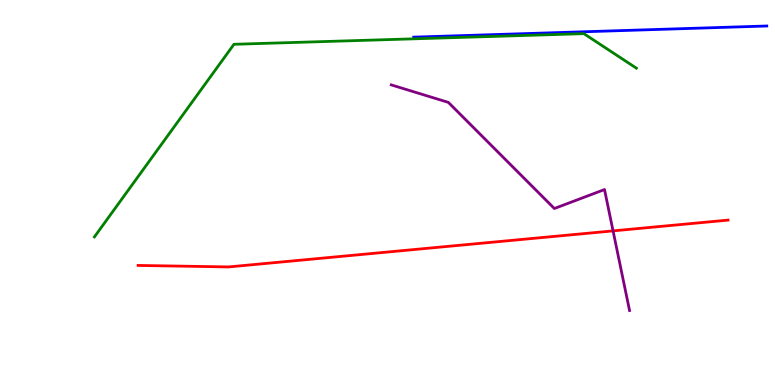[{'lines': ['blue', 'red'], 'intersections': []}, {'lines': ['green', 'red'], 'intersections': []}, {'lines': ['purple', 'red'], 'intersections': [{'x': 7.91, 'y': 4.0}]}, {'lines': ['blue', 'green'], 'intersections': []}, {'lines': ['blue', 'purple'], 'intersections': []}, {'lines': ['green', 'purple'], 'intersections': []}]